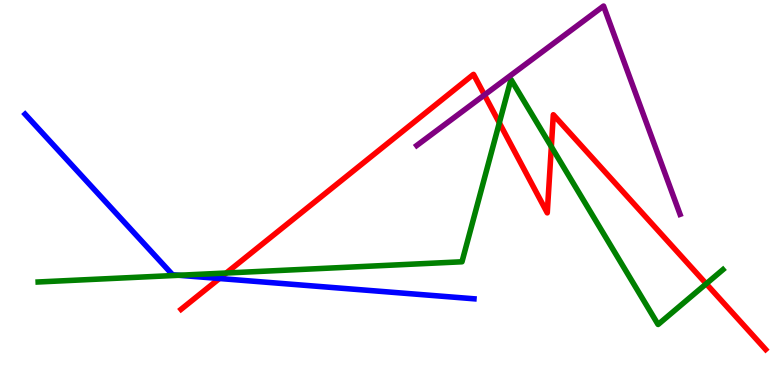[{'lines': ['blue', 'red'], 'intersections': [{'x': 2.83, 'y': 2.77}]}, {'lines': ['green', 'red'], 'intersections': [{'x': 2.92, 'y': 2.91}, {'x': 6.44, 'y': 6.81}, {'x': 7.11, 'y': 6.19}, {'x': 9.11, 'y': 2.63}]}, {'lines': ['purple', 'red'], 'intersections': [{'x': 6.25, 'y': 7.53}]}, {'lines': ['blue', 'green'], 'intersections': [{'x': 2.31, 'y': 2.85}]}, {'lines': ['blue', 'purple'], 'intersections': []}, {'lines': ['green', 'purple'], 'intersections': []}]